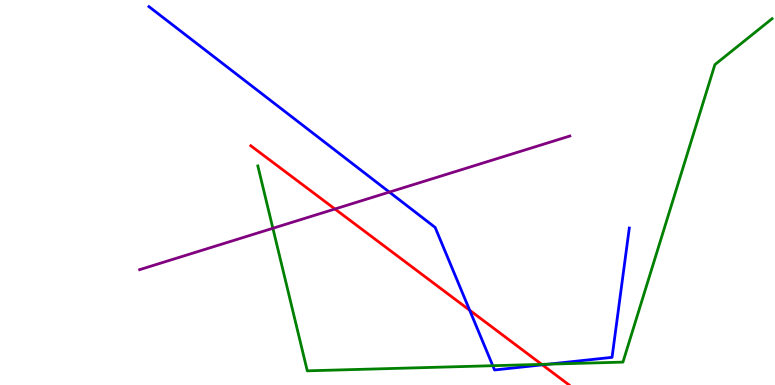[{'lines': ['blue', 'red'], 'intersections': [{'x': 6.06, 'y': 1.94}, {'x': 7.0, 'y': 0.524}]}, {'lines': ['green', 'red'], 'intersections': [{'x': 6.99, 'y': 0.536}]}, {'lines': ['purple', 'red'], 'intersections': [{'x': 4.32, 'y': 4.57}]}, {'lines': ['blue', 'green'], 'intersections': [{'x': 6.36, 'y': 0.501}, {'x': 7.08, 'y': 0.541}]}, {'lines': ['blue', 'purple'], 'intersections': [{'x': 5.02, 'y': 5.01}]}, {'lines': ['green', 'purple'], 'intersections': [{'x': 3.52, 'y': 4.07}]}]